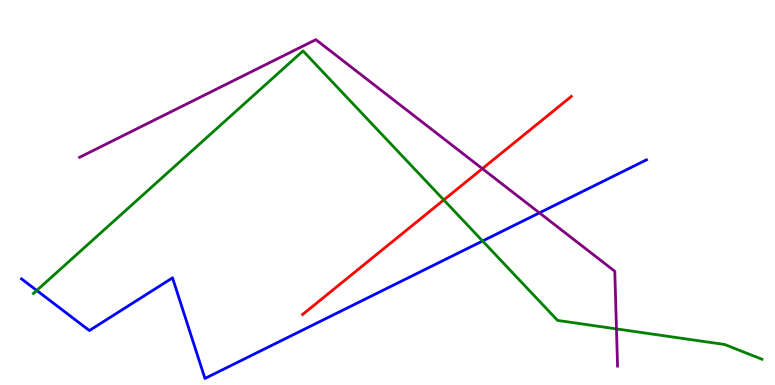[{'lines': ['blue', 'red'], 'intersections': []}, {'lines': ['green', 'red'], 'intersections': [{'x': 5.73, 'y': 4.81}]}, {'lines': ['purple', 'red'], 'intersections': [{'x': 6.22, 'y': 5.62}]}, {'lines': ['blue', 'green'], 'intersections': [{'x': 0.474, 'y': 2.46}, {'x': 6.23, 'y': 3.74}]}, {'lines': ['blue', 'purple'], 'intersections': [{'x': 6.96, 'y': 4.47}]}, {'lines': ['green', 'purple'], 'intersections': [{'x': 7.95, 'y': 1.46}]}]